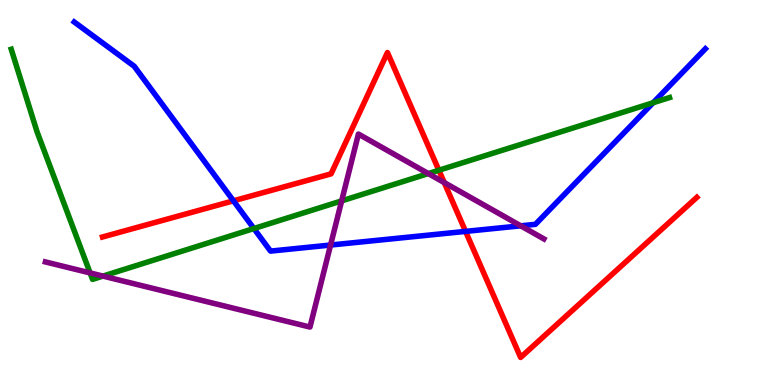[{'lines': ['blue', 'red'], 'intersections': [{'x': 3.01, 'y': 4.78}, {'x': 6.01, 'y': 3.99}]}, {'lines': ['green', 'red'], 'intersections': [{'x': 5.66, 'y': 5.58}]}, {'lines': ['purple', 'red'], 'intersections': [{'x': 5.73, 'y': 5.26}]}, {'lines': ['blue', 'green'], 'intersections': [{'x': 3.28, 'y': 4.06}, {'x': 8.43, 'y': 7.33}]}, {'lines': ['blue', 'purple'], 'intersections': [{'x': 4.27, 'y': 3.64}, {'x': 6.72, 'y': 4.13}]}, {'lines': ['green', 'purple'], 'intersections': [{'x': 1.16, 'y': 2.91}, {'x': 1.33, 'y': 2.83}, {'x': 4.41, 'y': 4.78}, {'x': 5.53, 'y': 5.49}]}]